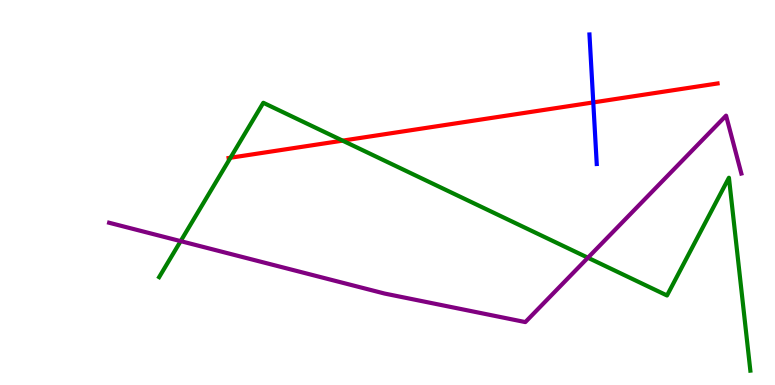[{'lines': ['blue', 'red'], 'intersections': [{'x': 7.66, 'y': 7.34}]}, {'lines': ['green', 'red'], 'intersections': [{'x': 2.97, 'y': 5.9}, {'x': 4.42, 'y': 6.35}]}, {'lines': ['purple', 'red'], 'intersections': []}, {'lines': ['blue', 'green'], 'intersections': []}, {'lines': ['blue', 'purple'], 'intersections': []}, {'lines': ['green', 'purple'], 'intersections': [{'x': 2.33, 'y': 3.74}, {'x': 7.59, 'y': 3.31}]}]